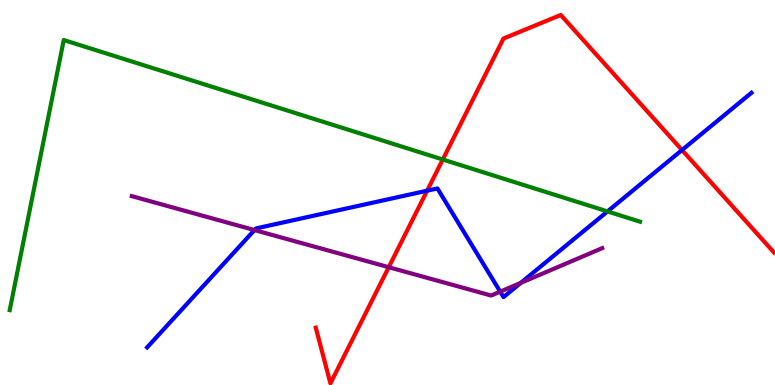[{'lines': ['blue', 'red'], 'intersections': [{'x': 5.51, 'y': 5.05}, {'x': 8.8, 'y': 6.1}]}, {'lines': ['green', 'red'], 'intersections': [{'x': 5.71, 'y': 5.86}]}, {'lines': ['purple', 'red'], 'intersections': [{'x': 5.02, 'y': 3.06}]}, {'lines': ['blue', 'green'], 'intersections': [{'x': 7.84, 'y': 4.51}]}, {'lines': ['blue', 'purple'], 'intersections': [{'x': 3.28, 'y': 4.02}, {'x': 6.45, 'y': 2.42}, {'x': 6.72, 'y': 2.65}]}, {'lines': ['green', 'purple'], 'intersections': []}]